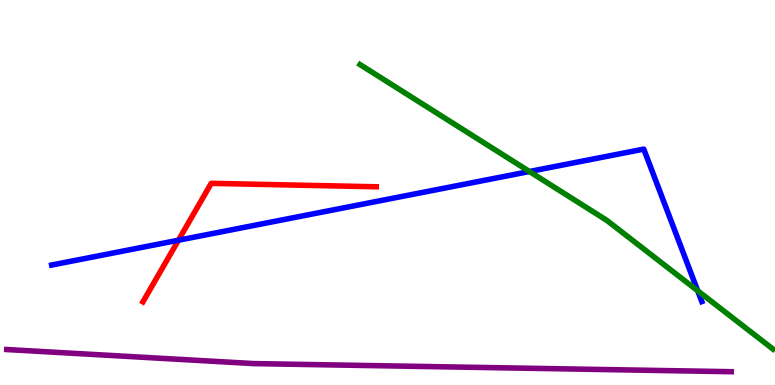[{'lines': ['blue', 'red'], 'intersections': [{'x': 2.3, 'y': 3.76}]}, {'lines': ['green', 'red'], 'intersections': []}, {'lines': ['purple', 'red'], 'intersections': []}, {'lines': ['blue', 'green'], 'intersections': [{'x': 6.83, 'y': 5.55}, {'x': 9.0, 'y': 2.45}]}, {'lines': ['blue', 'purple'], 'intersections': []}, {'lines': ['green', 'purple'], 'intersections': []}]